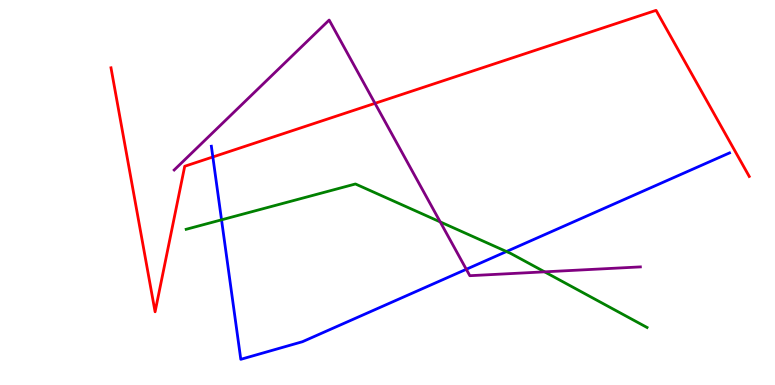[{'lines': ['blue', 'red'], 'intersections': [{'x': 2.75, 'y': 5.92}]}, {'lines': ['green', 'red'], 'intersections': []}, {'lines': ['purple', 'red'], 'intersections': [{'x': 4.84, 'y': 7.32}]}, {'lines': ['blue', 'green'], 'intersections': [{'x': 2.86, 'y': 4.29}, {'x': 6.53, 'y': 3.47}]}, {'lines': ['blue', 'purple'], 'intersections': [{'x': 6.02, 'y': 3.01}]}, {'lines': ['green', 'purple'], 'intersections': [{'x': 5.68, 'y': 4.24}, {'x': 7.03, 'y': 2.94}]}]